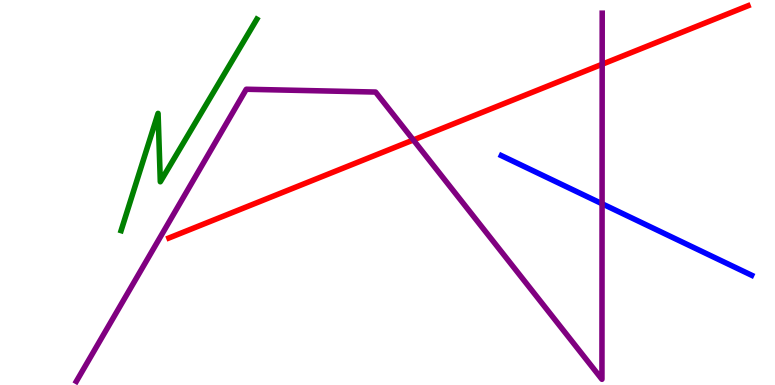[{'lines': ['blue', 'red'], 'intersections': []}, {'lines': ['green', 'red'], 'intersections': []}, {'lines': ['purple', 'red'], 'intersections': [{'x': 5.33, 'y': 6.36}, {'x': 7.77, 'y': 8.33}]}, {'lines': ['blue', 'green'], 'intersections': []}, {'lines': ['blue', 'purple'], 'intersections': [{'x': 7.77, 'y': 4.71}]}, {'lines': ['green', 'purple'], 'intersections': []}]